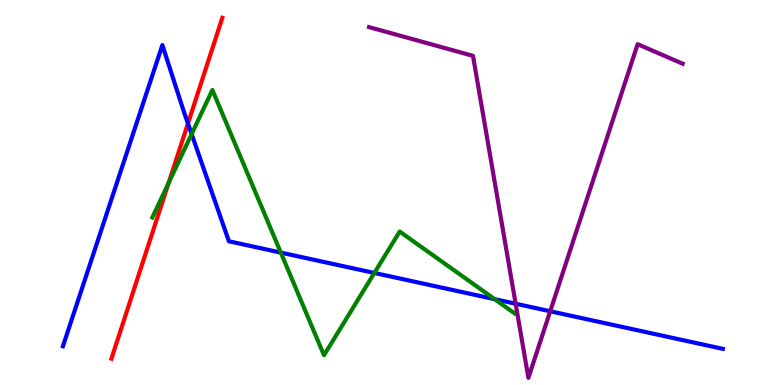[{'lines': ['blue', 'red'], 'intersections': [{'x': 2.43, 'y': 6.79}]}, {'lines': ['green', 'red'], 'intersections': [{'x': 2.18, 'y': 5.25}]}, {'lines': ['purple', 'red'], 'intersections': []}, {'lines': ['blue', 'green'], 'intersections': [{'x': 2.47, 'y': 6.52}, {'x': 3.62, 'y': 3.44}, {'x': 4.83, 'y': 2.91}, {'x': 6.38, 'y': 2.23}]}, {'lines': ['blue', 'purple'], 'intersections': [{'x': 6.65, 'y': 2.11}, {'x': 7.1, 'y': 1.92}]}, {'lines': ['green', 'purple'], 'intersections': []}]